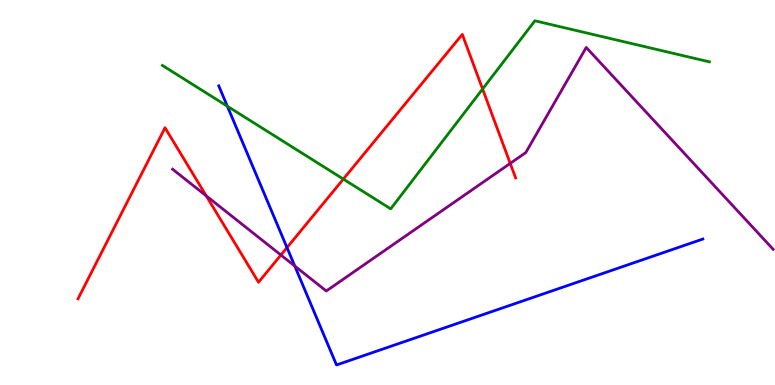[{'lines': ['blue', 'red'], 'intersections': [{'x': 3.7, 'y': 3.57}]}, {'lines': ['green', 'red'], 'intersections': [{'x': 4.43, 'y': 5.35}, {'x': 6.23, 'y': 7.69}]}, {'lines': ['purple', 'red'], 'intersections': [{'x': 2.66, 'y': 4.91}, {'x': 3.62, 'y': 3.38}, {'x': 6.58, 'y': 5.76}]}, {'lines': ['blue', 'green'], 'intersections': [{'x': 2.93, 'y': 7.24}]}, {'lines': ['blue', 'purple'], 'intersections': [{'x': 3.8, 'y': 3.09}]}, {'lines': ['green', 'purple'], 'intersections': []}]